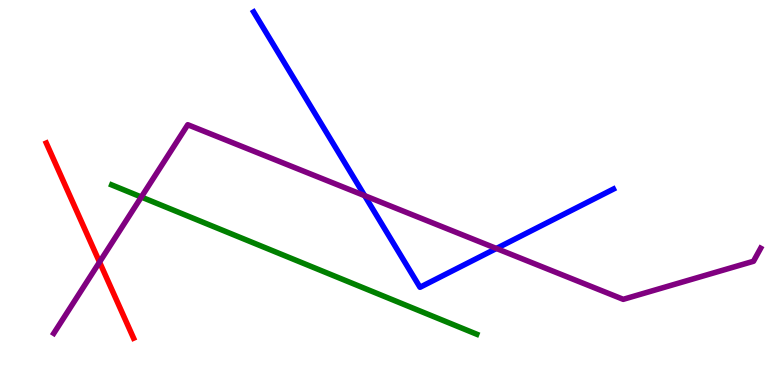[{'lines': ['blue', 'red'], 'intersections': []}, {'lines': ['green', 'red'], 'intersections': []}, {'lines': ['purple', 'red'], 'intersections': [{'x': 1.28, 'y': 3.19}]}, {'lines': ['blue', 'green'], 'intersections': []}, {'lines': ['blue', 'purple'], 'intersections': [{'x': 4.7, 'y': 4.92}, {'x': 6.41, 'y': 3.55}]}, {'lines': ['green', 'purple'], 'intersections': [{'x': 1.82, 'y': 4.88}]}]